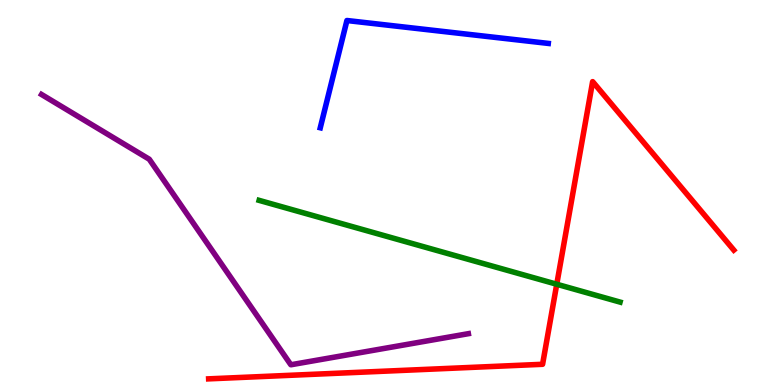[{'lines': ['blue', 'red'], 'intersections': []}, {'lines': ['green', 'red'], 'intersections': [{'x': 7.18, 'y': 2.62}]}, {'lines': ['purple', 'red'], 'intersections': []}, {'lines': ['blue', 'green'], 'intersections': []}, {'lines': ['blue', 'purple'], 'intersections': []}, {'lines': ['green', 'purple'], 'intersections': []}]